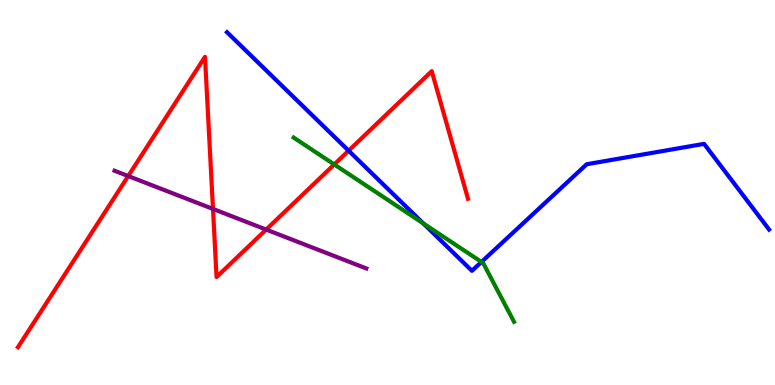[{'lines': ['blue', 'red'], 'intersections': [{'x': 4.5, 'y': 6.09}]}, {'lines': ['green', 'red'], 'intersections': [{'x': 4.31, 'y': 5.73}]}, {'lines': ['purple', 'red'], 'intersections': [{'x': 1.65, 'y': 5.43}, {'x': 2.75, 'y': 4.57}, {'x': 3.43, 'y': 4.04}]}, {'lines': ['blue', 'green'], 'intersections': [{'x': 5.46, 'y': 4.2}, {'x': 6.21, 'y': 3.2}]}, {'lines': ['blue', 'purple'], 'intersections': []}, {'lines': ['green', 'purple'], 'intersections': []}]